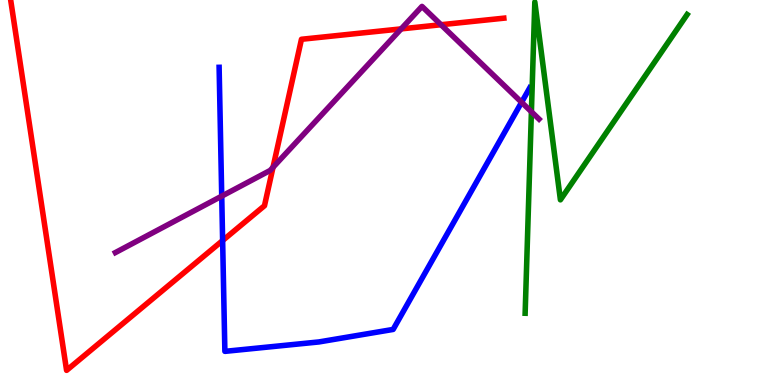[{'lines': ['blue', 'red'], 'intersections': [{'x': 2.87, 'y': 3.75}]}, {'lines': ['green', 'red'], 'intersections': []}, {'lines': ['purple', 'red'], 'intersections': [{'x': 3.52, 'y': 5.65}, {'x': 5.18, 'y': 9.25}, {'x': 5.69, 'y': 9.36}]}, {'lines': ['blue', 'green'], 'intersections': []}, {'lines': ['blue', 'purple'], 'intersections': [{'x': 2.86, 'y': 4.91}, {'x': 6.73, 'y': 7.34}]}, {'lines': ['green', 'purple'], 'intersections': [{'x': 6.86, 'y': 7.1}]}]